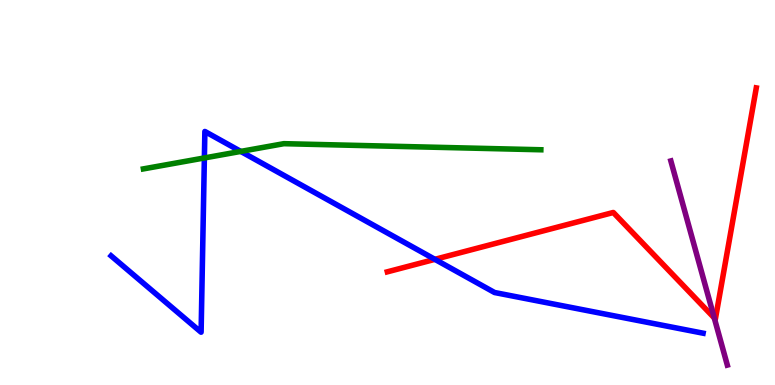[{'lines': ['blue', 'red'], 'intersections': [{'x': 5.61, 'y': 3.26}]}, {'lines': ['green', 'red'], 'intersections': []}, {'lines': ['purple', 'red'], 'intersections': [{'x': 9.22, 'y': 1.74}]}, {'lines': ['blue', 'green'], 'intersections': [{'x': 2.64, 'y': 5.9}, {'x': 3.11, 'y': 6.07}]}, {'lines': ['blue', 'purple'], 'intersections': []}, {'lines': ['green', 'purple'], 'intersections': []}]